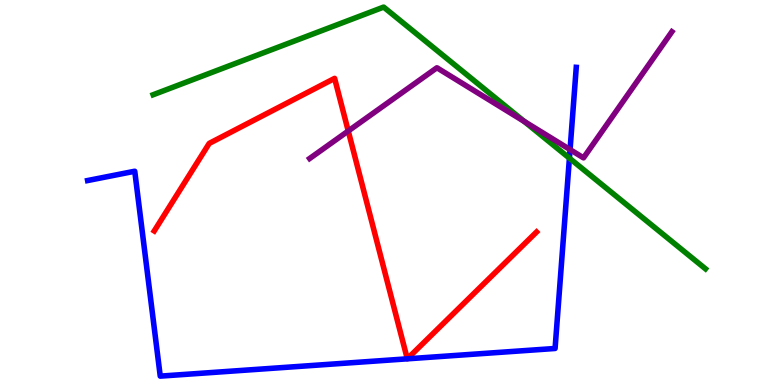[{'lines': ['blue', 'red'], 'intersections': []}, {'lines': ['green', 'red'], 'intersections': []}, {'lines': ['purple', 'red'], 'intersections': [{'x': 4.49, 'y': 6.6}]}, {'lines': ['blue', 'green'], 'intersections': [{'x': 7.35, 'y': 5.89}]}, {'lines': ['blue', 'purple'], 'intersections': [{'x': 7.36, 'y': 6.11}]}, {'lines': ['green', 'purple'], 'intersections': [{'x': 6.76, 'y': 6.85}]}]